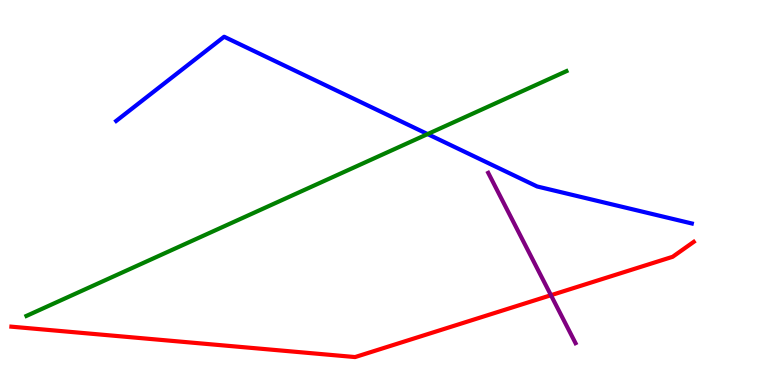[{'lines': ['blue', 'red'], 'intersections': []}, {'lines': ['green', 'red'], 'intersections': []}, {'lines': ['purple', 'red'], 'intersections': [{'x': 7.11, 'y': 2.33}]}, {'lines': ['blue', 'green'], 'intersections': [{'x': 5.52, 'y': 6.52}]}, {'lines': ['blue', 'purple'], 'intersections': []}, {'lines': ['green', 'purple'], 'intersections': []}]